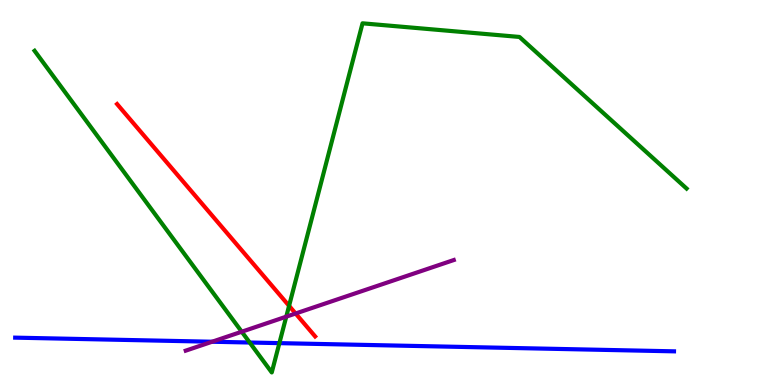[{'lines': ['blue', 'red'], 'intersections': []}, {'lines': ['green', 'red'], 'intersections': [{'x': 3.73, 'y': 2.06}]}, {'lines': ['purple', 'red'], 'intersections': [{'x': 3.81, 'y': 1.86}]}, {'lines': ['blue', 'green'], 'intersections': [{'x': 3.22, 'y': 1.1}, {'x': 3.6, 'y': 1.09}]}, {'lines': ['blue', 'purple'], 'intersections': [{'x': 2.74, 'y': 1.12}]}, {'lines': ['green', 'purple'], 'intersections': [{'x': 3.12, 'y': 1.38}, {'x': 3.69, 'y': 1.77}]}]